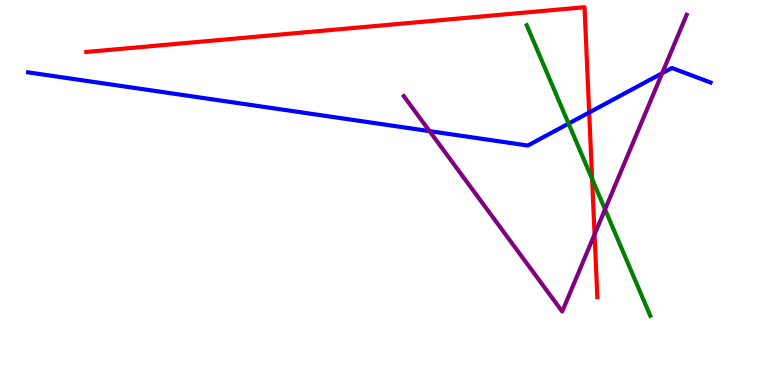[{'lines': ['blue', 'red'], 'intersections': [{'x': 7.6, 'y': 7.08}]}, {'lines': ['green', 'red'], 'intersections': [{'x': 7.64, 'y': 5.35}]}, {'lines': ['purple', 'red'], 'intersections': [{'x': 7.67, 'y': 3.91}]}, {'lines': ['blue', 'green'], 'intersections': [{'x': 7.34, 'y': 6.79}]}, {'lines': ['blue', 'purple'], 'intersections': [{'x': 5.54, 'y': 6.59}, {'x': 8.54, 'y': 8.1}]}, {'lines': ['green', 'purple'], 'intersections': [{'x': 7.81, 'y': 4.56}]}]